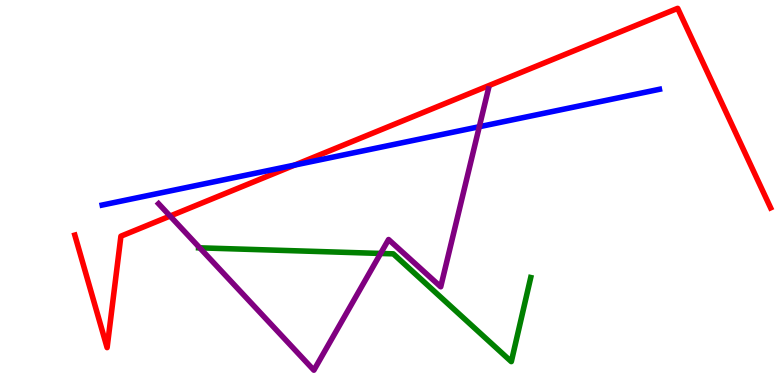[{'lines': ['blue', 'red'], 'intersections': [{'x': 3.8, 'y': 5.71}]}, {'lines': ['green', 'red'], 'intersections': []}, {'lines': ['purple', 'red'], 'intersections': [{'x': 2.19, 'y': 4.39}]}, {'lines': ['blue', 'green'], 'intersections': []}, {'lines': ['blue', 'purple'], 'intersections': [{'x': 6.18, 'y': 6.71}]}, {'lines': ['green', 'purple'], 'intersections': [{'x': 2.58, 'y': 3.56}, {'x': 4.91, 'y': 3.42}]}]